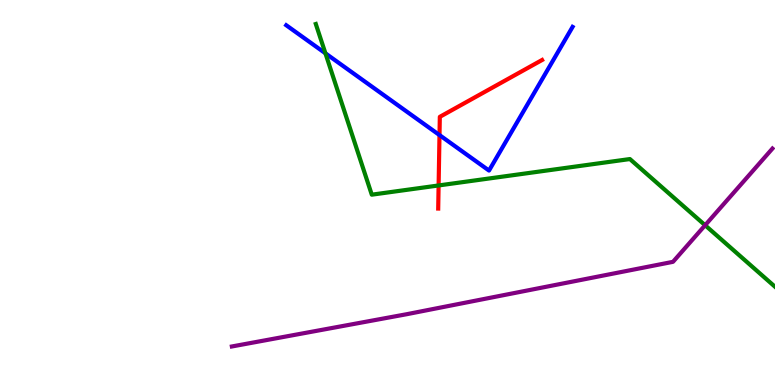[{'lines': ['blue', 'red'], 'intersections': [{'x': 5.67, 'y': 6.49}]}, {'lines': ['green', 'red'], 'intersections': [{'x': 5.66, 'y': 5.18}]}, {'lines': ['purple', 'red'], 'intersections': []}, {'lines': ['blue', 'green'], 'intersections': [{'x': 4.2, 'y': 8.62}]}, {'lines': ['blue', 'purple'], 'intersections': []}, {'lines': ['green', 'purple'], 'intersections': [{'x': 9.1, 'y': 4.15}]}]